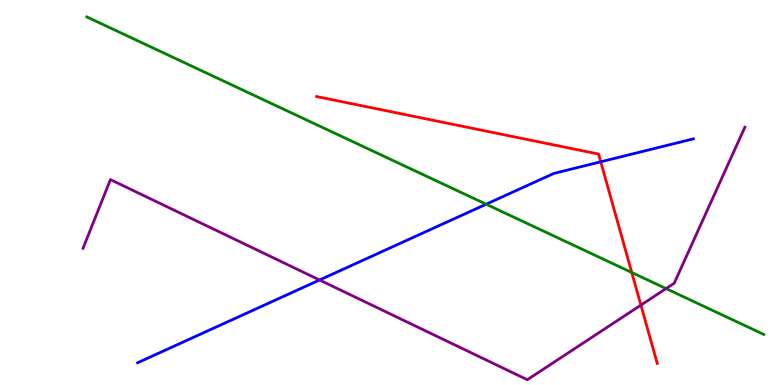[{'lines': ['blue', 'red'], 'intersections': [{'x': 7.75, 'y': 5.8}]}, {'lines': ['green', 'red'], 'intersections': [{'x': 8.15, 'y': 2.92}]}, {'lines': ['purple', 'red'], 'intersections': [{'x': 8.27, 'y': 2.08}]}, {'lines': ['blue', 'green'], 'intersections': [{'x': 6.27, 'y': 4.7}]}, {'lines': ['blue', 'purple'], 'intersections': [{'x': 4.12, 'y': 2.73}]}, {'lines': ['green', 'purple'], 'intersections': [{'x': 8.59, 'y': 2.5}]}]